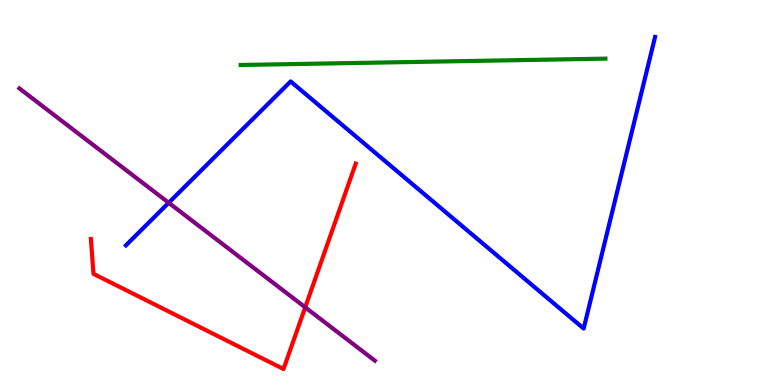[{'lines': ['blue', 'red'], 'intersections': []}, {'lines': ['green', 'red'], 'intersections': []}, {'lines': ['purple', 'red'], 'intersections': [{'x': 3.94, 'y': 2.02}]}, {'lines': ['blue', 'green'], 'intersections': []}, {'lines': ['blue', 'purple'], 'intersections': [{'x': 2.18, 'y': 4.73}]}, {'lines': ['green', 'purple'], 'intersections': []}]